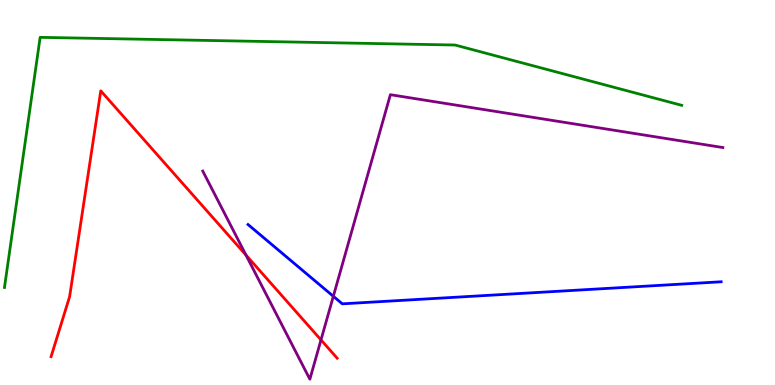[{'lines': ['blue', 'red'], 'intersections': []}, {'lines': ['green', 'red'], 'intersections': []}, {'lines': ['purple', 'red'], 'intersections': [{'x': 3.17, 'y': 3.38}, {'x': 4.14, 'y': 1.17}]}, {'lines': ['blue', 'green'], 'intersections': []}, {'lines': ['blue', 'purple'], 'intersections': [{'x': 4.3, 'y': 2.3}]}, {'lines': ['green', 'purple'], 'intersections': []}]